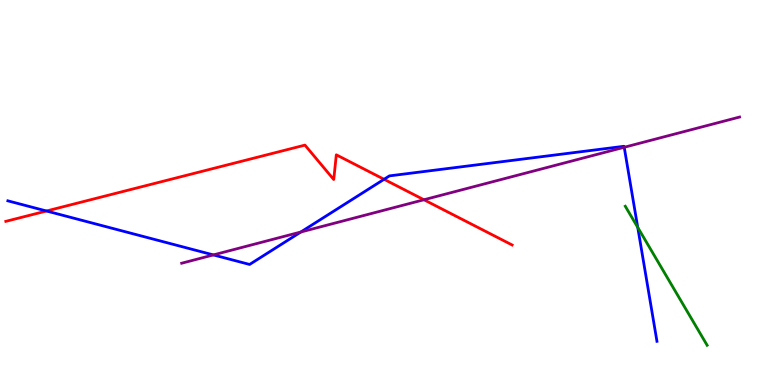[{'lines': ['blue', 'red'], 'intersections': [{'x': 0.6, 'y': 4.52}, {'x': 4.96, 'y': 5.34}]}, {'lines': ['green', 'red'], 'intersections': []}, {'lines': ['purple', 'red'], 'intersections': [{'x': 5.47, 'y': 4.81}]}, {'lines': ['blue', 'green'], 'intersections': [{'x': 8.23, 'y': 4.09}]}, {'lines': ['blue', 'purple'], 'intersections': [{'x': 2.75, 'y': 3.38}, {'x': 3.88, 'y': 3.97}, {'x': 8.05, 'y': 6.17}]}, {'lines': ['green', 'purple'], 'intersections': []}]